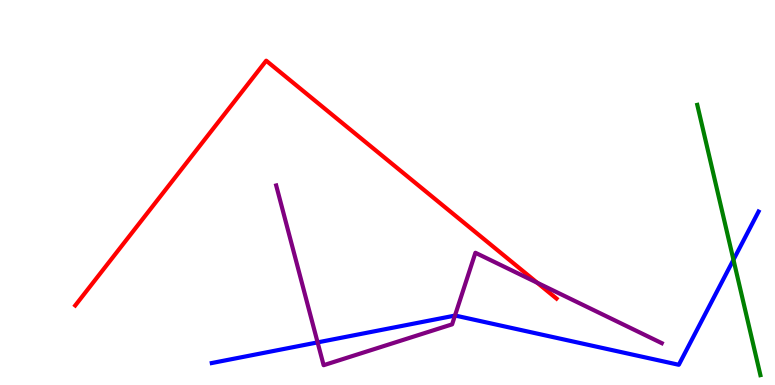[{'lines': ['blue', 'red'], 'intersections': []}, {'lines': ['green', 'red'], 'intersections': []}, {'lines': ['purple', 'red'], 'intersections': [{'x': 6.93, 'y': 2.66}]}, {'lines': ['blue', 'green'], 'intersections': [{'x': 9.46, 'y': 3.25}]}, {'lines': ['blue', 'purple'], 'intersections': [{'x': 4.1, 'y': 1.11}, {'x': 5.87, 'y': 1.8}]}, {'lines': ['green', 'purple'], 'intersections': []}]